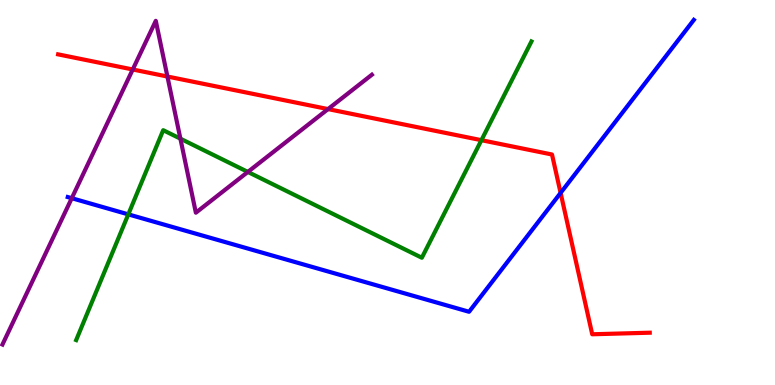[{'lines': ['blue', 'red'], 'intersections': [{'x': 7.23, 'y': 4.99}]}, {'lines': ['green', 'red'], 'intersections': [{'x': 6.21, 'y': 6.36}]}, {'lines': ['purple', 'red'], 'intersections': [{'x': 1.71, 'y': 8.19}, {'x': 2.16, 'y': 8.01}, {'x': 4.23, 'y': 7.17}]}, {'lines': ['blue', 'green'], 'intersections': [{'x': 1.66, 'y': 4.43}]}, {'lines': ['blue', 'purple'], 'intersections': [{'x': 0.926, 'y': 4.85}]}, {'lines': ['green', 'purple'], 'intersections': [{'x': 2.33, 'y': 6.4}, {'x': 3.2, 'y': 5.53}]}]